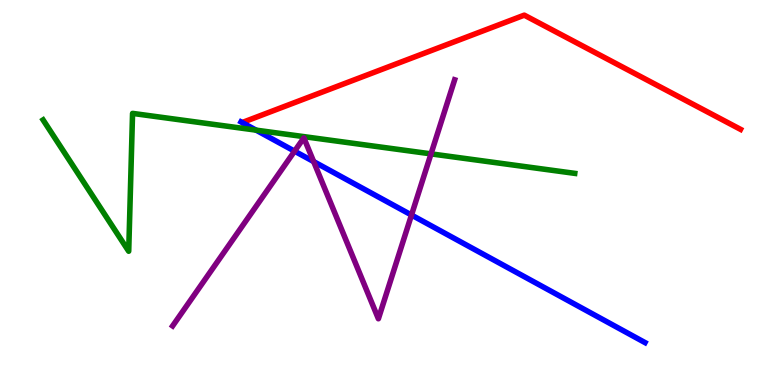[{'lines': ['blue', 'red'], 'intersections': []}, {'lines': ['green', 'red'], 'intersections': []}, {'lines': ['purple', 'red'], 'intersections': []}, {'lines': ['blue', 'green'], 'intersections': [{'x': 3.3, 'y': 6.62}]}, {'lines': ['blue', 'purple'], 'intersections': [{'x': 3.8, 'y': 6.07}, {'x': 4.05, 'y': 5.8}, {'x': 5.31, 'y': 4.41}]}, {'lines': ['green', 'purple'], 'intersections': [{'x': 5.56, 'y': 6.0}]}]